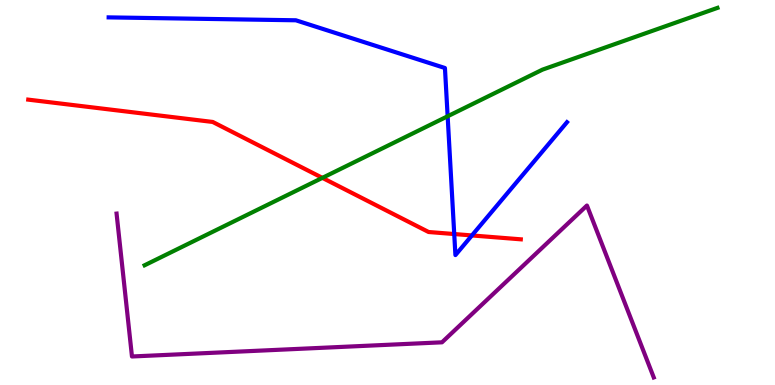[{'lines': ['blue', 'red'], 'intersections': [{'x': 5.86, 'y': 3.92}, {'x': 6.09, 'y': 3.88}]}, {'lines': ['green', 'red'], 'intersections': [{'x': 4.16, 'y': 5.38}]}, {'lines': ['purple', 'red'], 'intersections': []}, {'lines': ['blue', 'green'], 'intersections': [{'x': 5.78, 'y': 6.98}]}, {'lines': ['blue', 'purple'], 'intersections': []}, {'lines': ['green', 'purple'], 'intersections': []}]